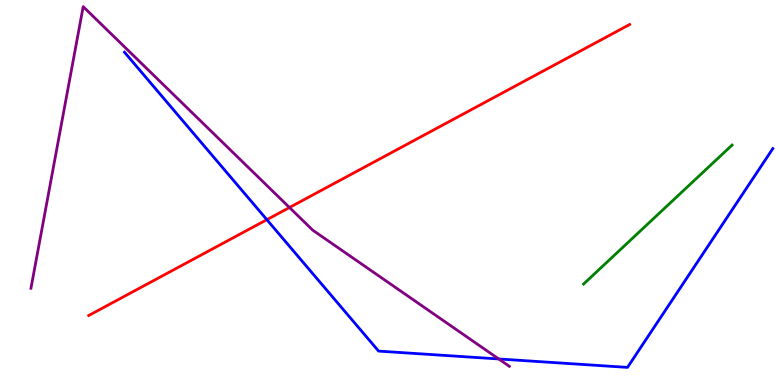[{'lines': ['blue', 'red'], 'intersections': [{'x': 3.44, 'y': 4.29}]}, {'lines': ['green', 'red'], 'intersections': []}, {'lines': ['purple', 'red'], 'intersections': [{'x': 3.74, 'y': 4.61}]}, {'lines': ['blue', 'green'], 'intersections': []}, {'lines': ['blue', 'purple'], 'intersections': [{'x': 6.44, 'y': 0.676}]}, {'lines': ['green', 'purple'], 'intersections': []}]